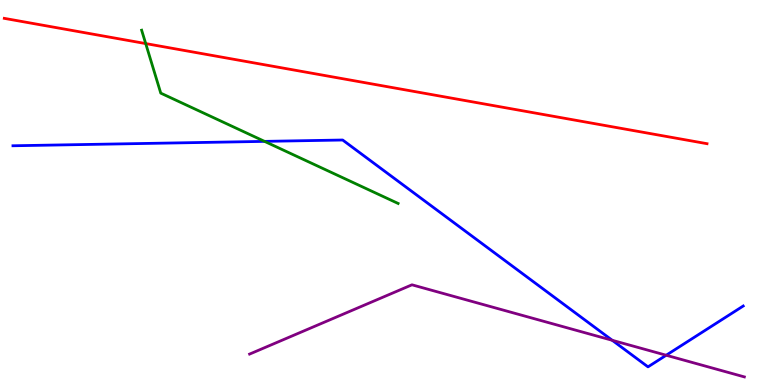[{'lines': ['blue', 'red'], 'intersections': []}, {'lines': ['green', 'red'], 'intersections': [{'x': 1.88, 'y': 8.87}]}, {'lines': ['purple', 'red'], 'intersections': []}, {'lines': ['blue', 'green'], 'intersections': [{'x': 3.41, 'y': 6.33}]}, {'lines': ['blue', 'purple'], 'intersections': [{'x': 7.9, 'y': 1.16}, {'x': 8.6, 'y': 0.773}]}, {'lines': ['green', 'purple'], 'intersections': []}]